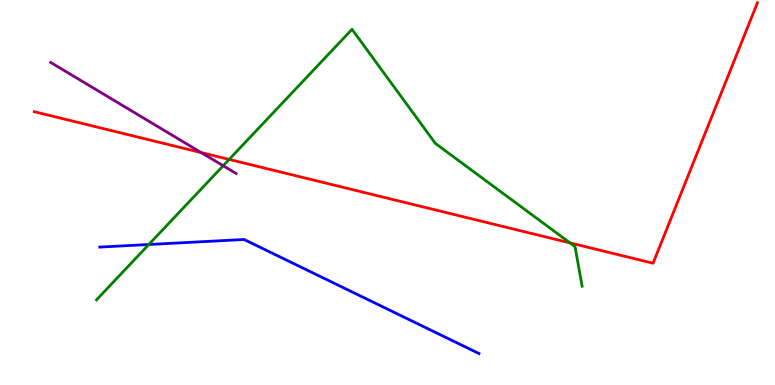[{'lines': ['blue', 'red'], 'intersections': []}, {'lines': ['green', 'red'], 'intersections': [{'x': 2.96, 'y': 5.86}, {'x': 7.36, 'y': 3.69}]}, {'lines': ['purple', 'red'], 'intersections': [{'x': 2.6, 'y': 6.04}]}, {'lines': ['blue', 'green'], 'intersections': [{'x': 1.92, 'y': 3.65}]}, {'lines': ['blue', 'purple'], 'intersections': []}, {'lines': ['green', 'purple'], 'intersections': [{'x': 2.88, 'y': 5.7}]}]